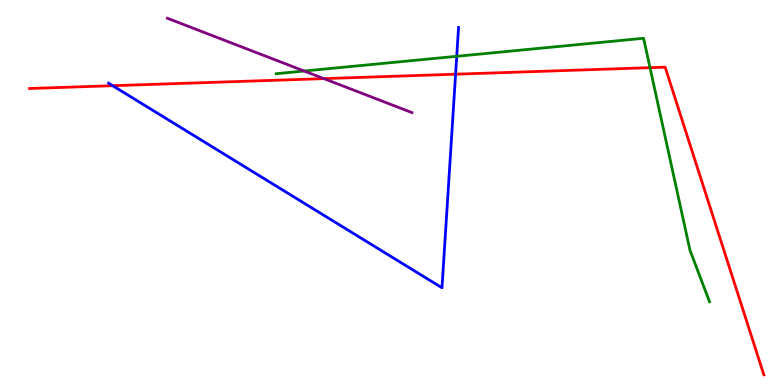[{'lines': ['blue', 'red'], 'intersections': [{'x': 1.45, 'y': 7.77}, {'x': 5.88, 'y': 8.07}]}, {'lines': ['green', 'red'], 'intersections': [{'x': 8.39, 'y': 8.24}]}, {'lines': ['purple', 'red'], 'intersections': [{'x': 4.18, 'y': 7.96}]}, {'lines': ['blue', 'green'], 'intersections': [{'x': 5.89, 'y': 8.54}]}, {'lines': ['blue', 'purple'], 'intersections': []}, {'lines': ['green', 'purple'], 'intersections': [{'x': 3.92, 'y': 8.16}]}]